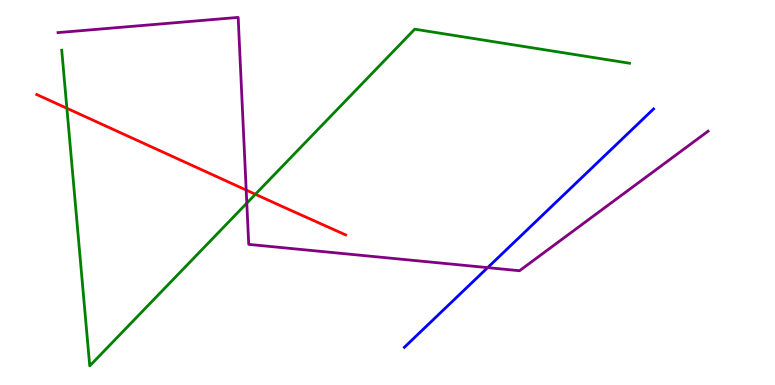[{'lines': ['blue', 'red'], 'intersections': []}, {'lines': ['green', 'red'], 'intersections': [{'x': 0.863, 'y': 7.19}, {'x': 3.3, 'y': 4.95}]}, {'lines': ['purple', 'red'], 'intersections': [{'x': 3.18, 'y': 5.06}]}, {'lines': ['blue', 'green'], 'intersections': []}, {'lines': ['blue', 'purple'], 'intersections': [{'x': 6.29, 'y': 3.05}]}, {'lines': ['green', 'purple'], 'intersections': [{'x': 3.18, 'y': 4.72}]}]